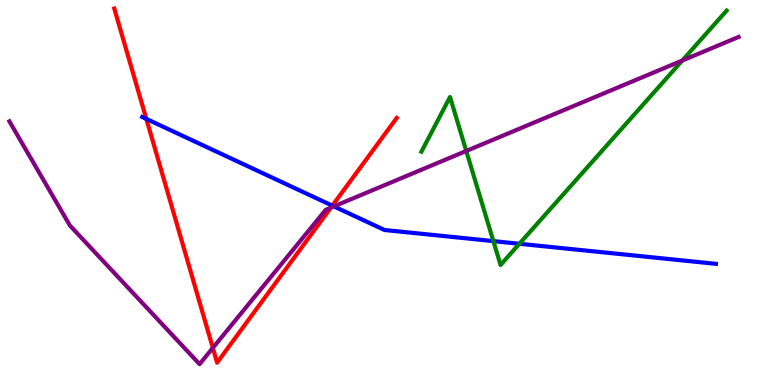[{'lines': ['blue', 'red'], 'intersections': [{'x': 1.89, 'y': 6.91}, {'x': 4.29, 'y': 4.66}]}, {'lines': ['green', 'red'], 'intersections': []}, {'lines': ['purple', 'red'], 'intersections': [{'x': 2.75, 'y': 0.963}, {'x': 4.27, 'y': 4.61}]}, {'lines': ['blue', 'green'], 'intersections': [{'x': 6.37, 'y': 3.74}, {'x': 6.7, 'y': 3.67}]}, {'lines': ['blue', 'purple'], 'intersections': [{'x': 4.31, 'y': 4.64}]}, {'lines': ['green', 'purple'], 'intersections': [{'x': 6.02, 'y': 6.08}, {'x': 8.8, 'y': 8.43}]}]